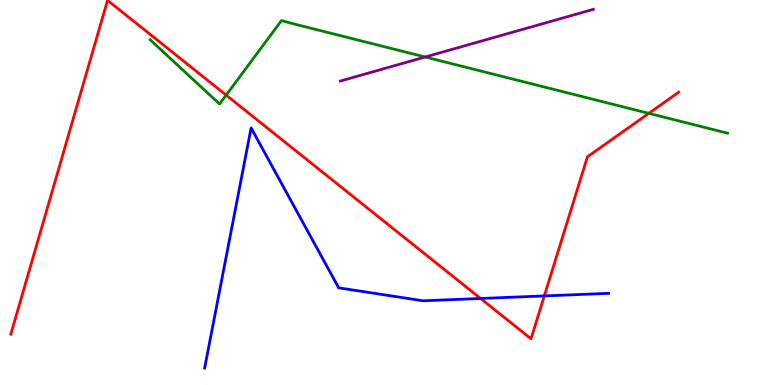[{'lines': ['blue', 'red'], 'intersections': [{'x': 6.2, 'y': 2.25}, {'x': 7.02, 'y': 2.31}]}, {'lines': ['green', 'red'], 'intersections': [{'x': 2.92, 'y': 7.53}, {'x': 8.37, 'y': 7.06}]}, {'lines': ['purple', 'red'], 'intersections': []}, {'lines': ['blue', 'green'], 'intersections': []}, {'lines': ['blue', 'purple'], 'intersections': []}, {'lines': ['green', 'purple'], 'intersections': [{'x': 5.49, 'y': 8.52}]}]